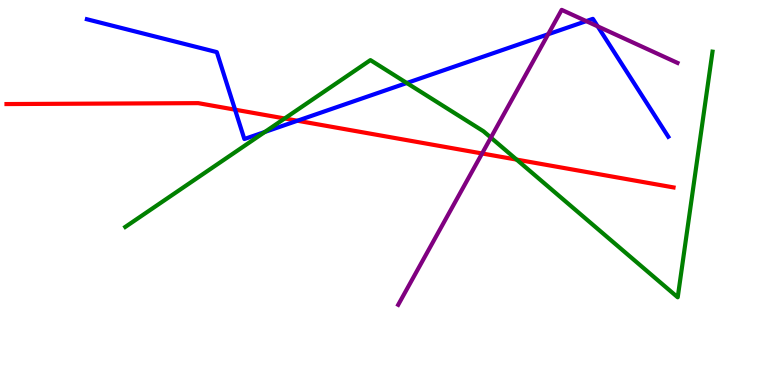[{'lines': ['blue', 'red'], 'intersections': [{'x': 3.03, 'y': 7.15}, {'x': 3.84, 'y': 6.86}]}, {'lines': ['green', 'red'], 'intersections': [{'x': 3.67, 'y': 6.92}, {'x': 6.67, 'y': 5.85}]}, {'lines': ['purple', 'red'], 'intersections': [{'x': 6.22, 'y': 6.01}]}, {'lines': ['blue', 'green'], 'intersections': [{'x': 3.42, 'y': 6.57}, {'x': 5.25, 'y': 7.84}]}, {'lines': ['blue', 'purple'], 'intersections': [{'x': 7.07, 'y': 9.11}, {'x': 7.56, 'y': 9.45}, {'x': 7.71, 'y': 9.32}]}, {'lines': ['green', 'purple'], 'intersections': [{'x': 6.33, 'y': 6.43}]}]